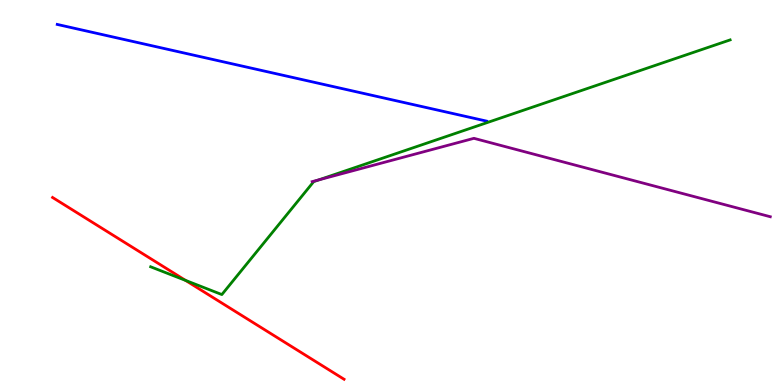[{'lines': ['blue', 'red'], 'intersections': []}, {'lines': ['green', 'red'], 'intersections': [{'x': 2.39, 'y': 2.72}]}, {'lines': ['purple', 'red'], 'intersections': []}, {'lines': ['blue', 'green'], 'intersections': []}, {'lines': ['blue', 'purple'], 'intersections': []}, {'lines': ['green', 'purple'], 'intersections': [{'x': 4.12, 'y': 5.33}]}]